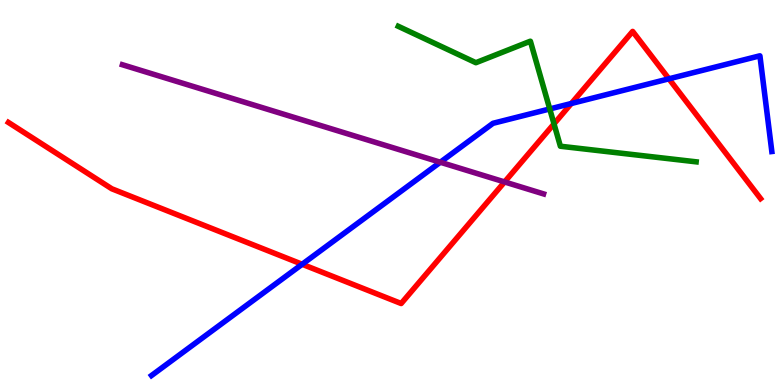[{'lines': ['blue', 'red'], 'intersections': [{'x': 3.9, 'y': 3.14}, {'x': 7.37, 'y': 7.31}, {'x': 8.63, 'y': 7.95}]}, {'lines': ['green', 'red'], 'intersections': [{'x': 7.15, 'y': 6.78}]}, {'lines': ['purple', 'red'], 'intersections': [{'x': 6.51, 'y': 5.27}]}, {'lines': ['blue', 'green'], 'intersections': [{'x': 7.09, 'y': 7.17}]}, {'lines': ['blue', 'purple'], 'intersections': [{'x': 5.68, 'y': 5.79}]}, {'lines': ['green', 'purple'], 'intersections': []}]